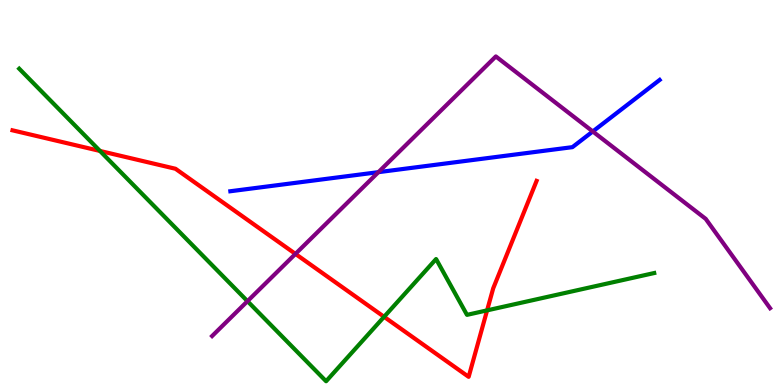[{'lines': ['blue', 'red'], 'intersections': []}, {'lines': ['green', 'red'], 'intersections': [{'x': 1.29, 'y': 6.08}, {'x': 4.96, 'y': 1.77}, {'x': 6.29, 'y': 1.94}]}, {'lines': ['purple', 'red'], 'intersections': [{'x': 3.81, 'y': 3.41}]}, {'lines': ['blue', 'green'], 'intersections': []}, {'lines': ['blue', 'purple'], 'intersections': [{'x': 4.88, 'y': 5.53}, {'x': 7.65, 'y': 6.59}]}, {'lines': ['green', 'purple'], 'intersections': [{'x': 3.19, 'y': 2.18}]}]